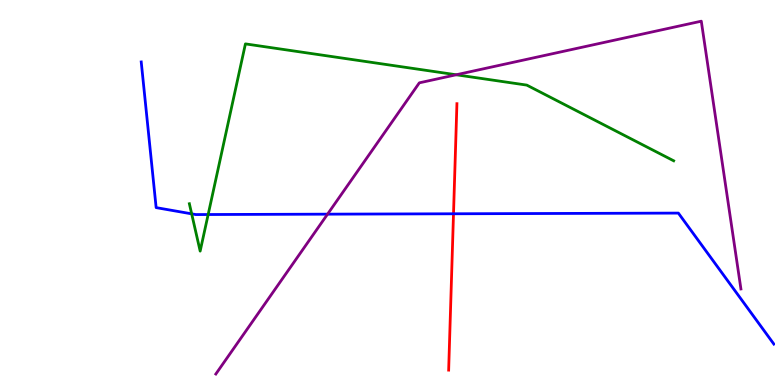[{'lines': ['blue', 'red'], 'intersections': [{'x': 5.85, 'y': 4.45}]}, {'lines': ['green', 'red'], 'intersections': []}, {'lines': ['purple', 'red'], 'intersections': []}, {'lines': ['blue', 'green'], 'intersections': [{'x': 2.47, 'y': 4.45}, {'x': 2.69, 'y': 4.43}]}, {'lines': ['blue', 'purple'], 'intersections': [{'x': 4.23, 'y': 4.44}]}, {'lines': ['green', 'purple'], 'intersections': [{'x': 5.89, 'y': 8.06}]}]